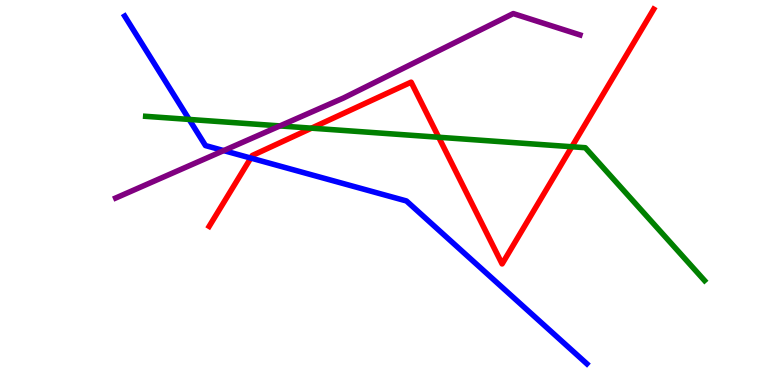[{'lines': ['blue', 'red'], 'intersections': [{'x': 3.24, 'y': 5.89}]}, {'lines': ['green', 'red'], 'intersections': [{'x': 4.02, 'y': 6.67}, {'x': 5.66, 'y': 6.44}, {'x': 7.38, 'y': 6.19}]}, {'lines': ['purple', 'red'], 'intersections': []}, {'lines': ['blue', 'green'], 'intersections': [{'x': 2.44, 'y': 6.9}]}, {'lines': ['blue', 'purple'], 'intersections': [{'x': 2.89, 'y': 6.09}]}, {'lines': ['green', 'purple'], 'intersections': [{'x': 3.61, 'y': 6.73}]}]